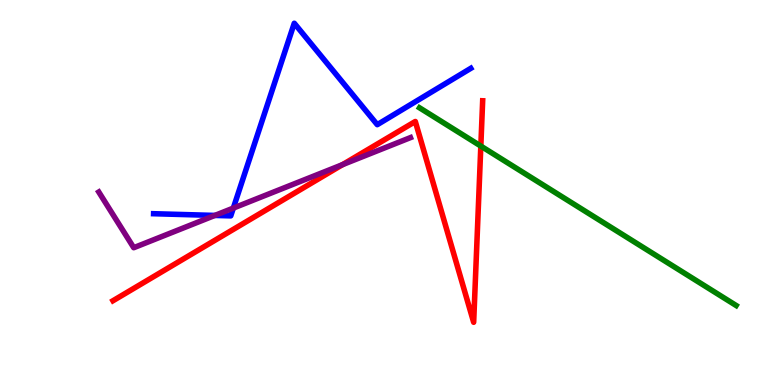[{'lines': ['blue', 'red'], 'intersections': []}, {'lines': ['green', 'red'], 'intersections': [{'x': 6.2, 'y': 6.21}]}, {'lines': ['purple', 'red'], 'intersections': [{'x': 4.42, 'y': 5.72}]}, {'lines': ['blue', 'green'], 'intersections': []}, {'lines': ['blue', 'purple'], 'intersections': [{'x': 2.77, 'y': 4.4}, {'x': 3.01, 'y': 4.6}]}, {'lines': ['green', 'purple'], 'intersections': []}]